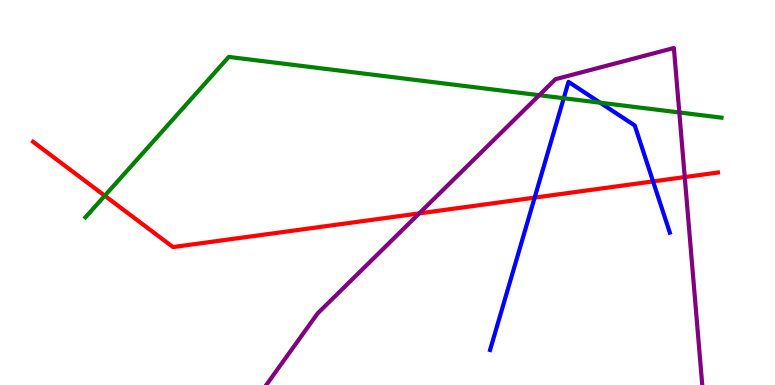[{'lines': ['blue', 'red'], 'intersections': [{'x': 6.9, 'y': 4.87}, {'x': 8.43, 'y': 5.29}]}, {'lines': ['green', 'red'], 'intersections': [{'x': 1.35, 'y': 4.92}]}, {'lines': ['purple', 'red'], 'intersections': [{'x': 5.41, 'y': 4.46}, {'x': 8.84, 'y': 5.4}]}, {'lines': ['blue', 'green'], 'intersections': [{'x': 7.27, 'y': 7.45}, {'x': 7.74, 'y': 7.33}]}, {'lines': ['blue', 'purple'], 'intersections': []}, {'lines': ['green', 'purple'], 'intersections': [{'x': 6.96, 'y': 7.53}, {'x': 8.77, 'y': 7.08}]}]